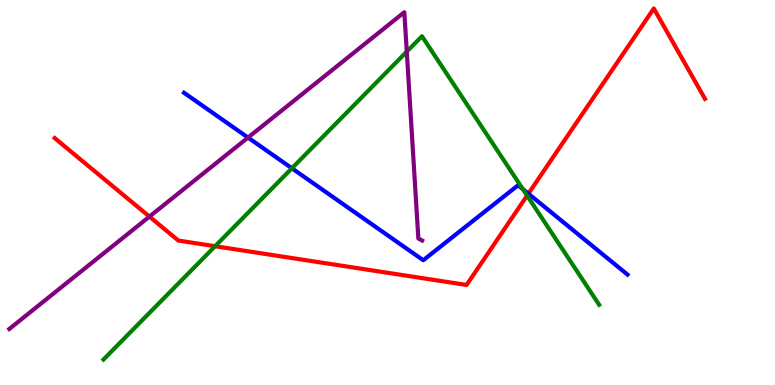[{'lines': ['blue', 'red'], 'intersections': [{'x': 6.82, 'y': 4.97}]}, {'lines': ['green', 'red'], 'intersections': [{'x': 2.78, 'y': 3.6}, {'x': 6.8, 'y': 4.92}]}, {'lines': ['purple', 'red'], 'intersections': [{'x': 1.93, 'y': 4.37}]}, {'lines': ['blue', 'green'], 'intersections': [{'x': 3.77, 'y': 5.63}, {'x': 6.75, 'y': 5.09}]}, {'lines': ['blue', 'purple'], 'intersections': [{'x': 3.2, 'y': 6.43}]}, {'lines': ['green', 'purple'], 'intersections': [{'x': 5.25, 'y': 8.66}]}]